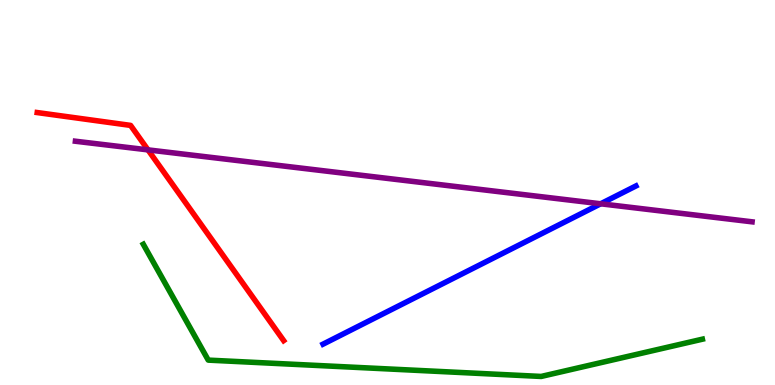[{'lines': ['blue', 'red'], 'intersections': []}, {'lines': ['green', 'red'], 'intersections': []}, {'lines': ['purple', 'red'], 'intersections': [{'x': 1.91, 'y': 6.11}]}, {'lines': ['blue', 'green'], 'intersections': []}, {'lines': ['blue', 'purple'], 'intersections': [{'x': 7.75, 'y': 4.71}]}, {'lines': ['green', 'purple'], 'intersections': []}]